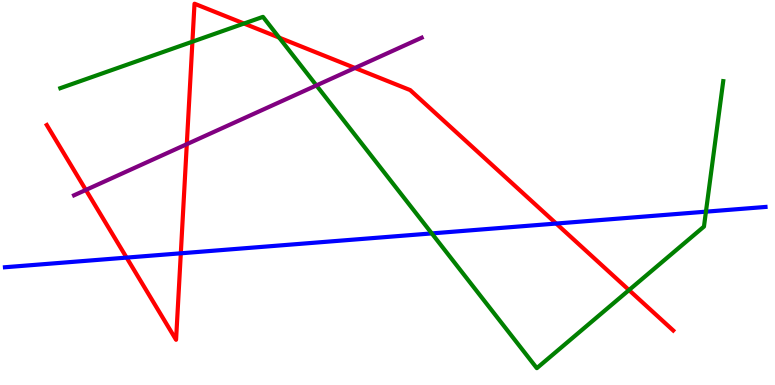[{'lines': ['blue', 'red'], 'intersections': [{'x': 1.63, 'y': 3.31}, {'x': 2.33, 'y': 3.42}, {'x': 7.18, 'y': 4.19}]}, {'lines': ['green', 'red'], 'intersections': [{'x': 2.48, 'y': 8.92}, {'x': 3.15, 'y': 9.39}, {'x': 3.6, 'y': 9.02}, {'x': 8.12, 'y': 2.47}]}, {'lines': ['purple', 'red'], 'intersections': [{'x': 1.11, 'y': 5.07}, {'x': 2.41, 'y': 6.25}, {'x': 4.58, 'y': 8.23}]}, {'lines': ['blue', 'green'], 'intersections': [{'x': 5.57, 'y': 3.94}, {'x': 9.11, 'y': 4.5}]}, {'lines': ['blue', 'purple'], 'intersections': []}, {'lines': ['green', 'purple'], 'intersections': [{'x': 4.08, 'y': 7.78}]}]